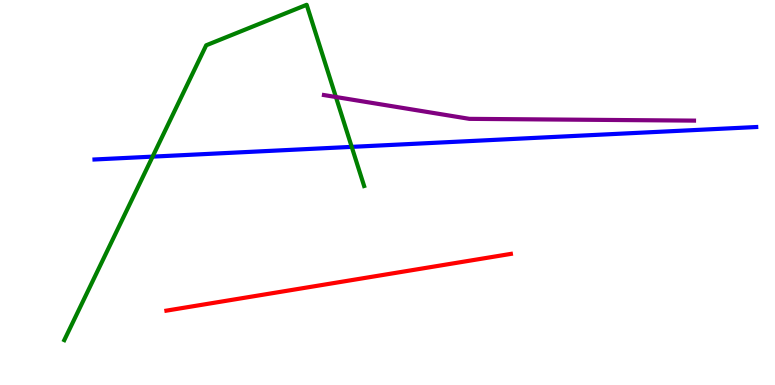[{'lines': ['blue', 'red'], 'intersections': []}, {'lines': ['green', 'red'], 'intersections': []}, {'lines': ['purple', 'red'], 'intersections': []}, {'lines': ['blue', 'green'], 'intersections': [{'x': 1.97, 'y': 5.93}, {'x': 4.54, 'y': 6.19}]}, {'lines': ['blue', 'purple'], 'intersections': []}, {'lines': ['green', 'purple'], 'intersections': [{'x': 4.33, 'y': 7.48}]}]